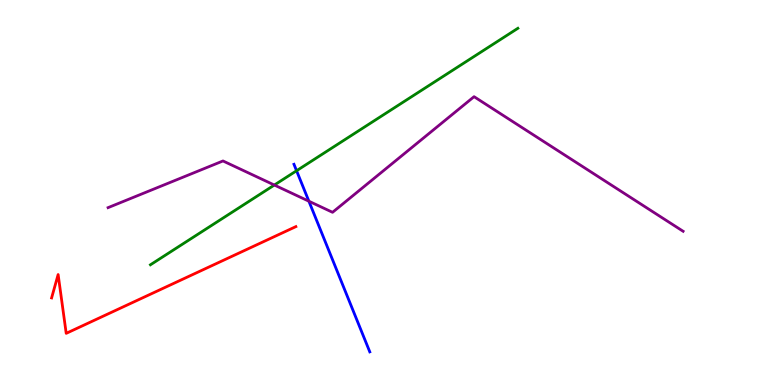[{'lines': ['blue', 'red'], 'intersections': []}, {'lines': ['green', 'red'], 'intersections': []}, {'lines': ['purple', 'red'], 'intersections': []}, {'lines': ['blue', 'green'], 'intersections': [{'x': 3.83, 'y': 5.57}]}, {'lines': ['blue', 'purple'], 'intersections': [{'x': 3.99, 'y': 4.77}]}, {'lines': ['green', 'purple'], 'intersections': [{'x': 3.54, 'y': 5.19}]}]